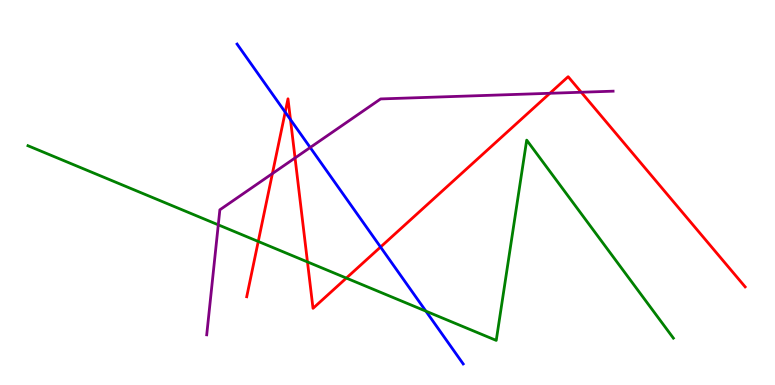[{'lines': ['blue', 'red'], 'intersections': [{'x': 3.68, 'y': 7.09}, {'x': 3.75, 'y': 6.89}, {'x': 4.91, 'y': 3.58}]}, {'lines': ['green', 'red'], 'intersections': [{'x': 3.33, 'y': 3.73}, {'x': 3.97, 'y': 3.2}, {'x': 4.47, 'y': 2.78}]}, {'lines': ['purple', 'red'], 'intersections': [{'x': 3.51, 'y': 5.49}, {'x': 3.81, 'y': 5.9}, {'x': 7.1, 'y': 7.58}, {'x': 7.5, 'y': 7.6}]}, {'lines': ['blue', 'green'], 'intersections': [{'x': 5.5, 'y': 1.92}]}, {'lines': ['blue', 'purple'], 'intersections': [{'x': 4.0, 'y': 6.17}]}, {'lines': ['green', 'purple'], 'intersections': [{'x': 2.82, 'y': 4.16}]}]